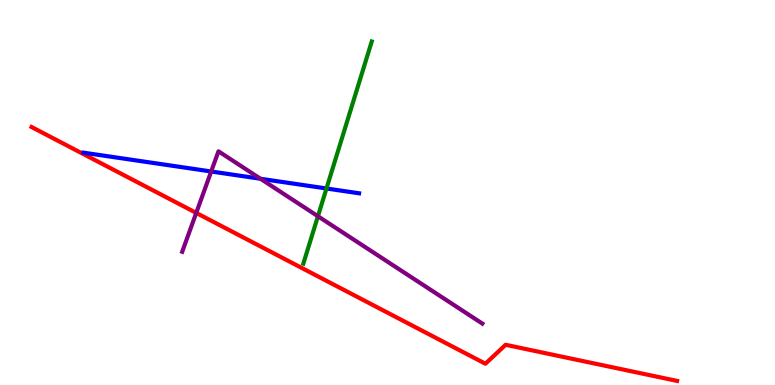[{'lines': ['blue', 'red'], 'intersections': []}, {'lines': ['green', 'red'], 'intersections': []}, {'lines': ['purple', 'red'], 'intersections': [{'x': 2.53, 'y': 4.47}]}, {'lines': ['blue', 'green'], 'intersections': [{'x': 4.21, 'y': 5.1}]}, {'lines': ['blue', 'purple'], 'intersections': [{'x': 2.73, 'y': 5.55}, {'x': 3.36, 'y': 5.36}]}, {'lines': ['green', 'purple'], 'intersections': [{'x': 4.1, 'y': 4.38}]}]